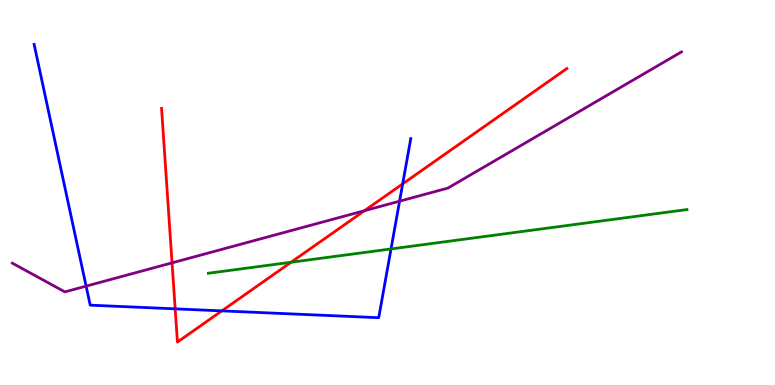[{'lines': ['blue', 'red'], 'intersections': [{'x': 2.26, 'y': 1.98}, {'x': 2.86, 'y': 1.93}, {'x': 5.2, 'y': 5.22}]}, {'lines': ['green', 'red'], 'intersections': [{'x': 3.76, 'y': 3.19}]}, {'lines': ['purple', 'red'], 'intersections': [{'x': 2.22, 'y': 3.17}, {'x': 4.7, 'y': 4.53}]}, {'lines': ['blue', 'green'], 'intersections': [{'x': 5.05, 'y': 3.53}]}, {'lines': ['blue', 'purple'], 'intersections': [{'x': 1.11, 'y': 2.57}, {'x': 5.16, 'y': 4.77}]}, {'lines': ['green', 'purple'], 'intersections': []}]